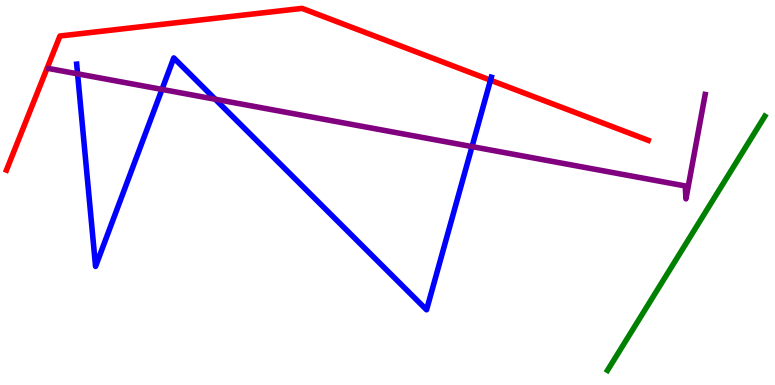[{'lines': ['blue', 'red'], 'intersections': [{'x': 6.33, 'y': 7.92}]}, {'lines': ['green', 'red'], 'intersections': []}, {'lines': ['purple', 'red'], 'intersections': []}, {'lines': ['blue', 'green'], 'intersections': []}, {'lines': ['blue', 'purple'], 'intersections': [{'x': 1.0, 'y': 8.08}, {'x': 2.09, 'y': 7.68}, {'x': 2.78, 'y': 7.42}, {'x': 6.09, 'y': 6.19}]}, {'lines': ['green', 'purple'], 'intersections': []}]